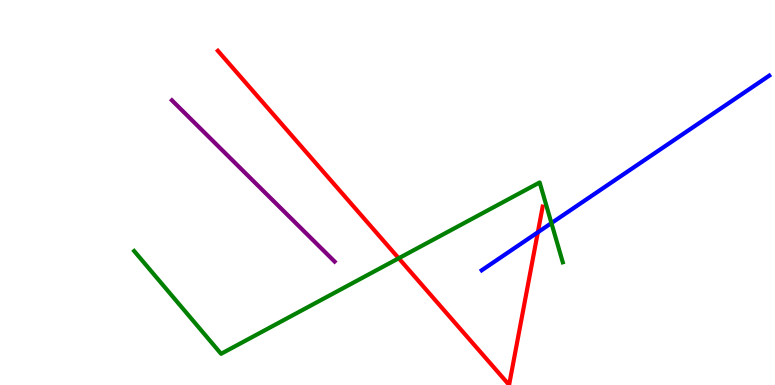[{'lines': ['blue', 'red'], 'intersections': [{'x': 6.94, 'y': 3.97}]}, {'lines': ['green', 'red'], 'intersections': [{'x': 5.14, 'y': 3.29}]}, {'lines': ['purple', 'red'], 'intersections': []}, {'lines': ['blue', 'green'], 'intersections': [{'x': 7.12, 'y': 4.21}]}, {'lines': ['blue', 'purple'], 'intersections': []}, {'lines': ['green', 'purple'], 'intersections': []}]